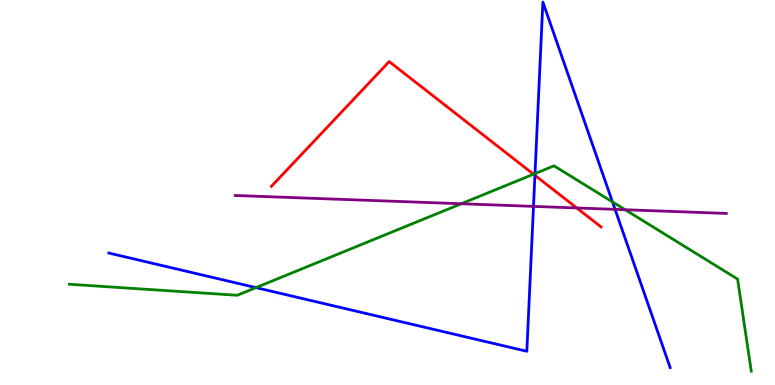[{'lines': ['blue', 'red'], 'intersections': [{'x': 6.9, 'y': 5.45}]}, {'lines': ['green', 'red'], 'intersections': [{'x': 6.88, 'y': 5.47}]}, {'lines': ['purple', 'red'], 'intersections': [{'x': 7.44, 'y': 4.6}]}, {'lines': ['blue', 'green'], 'intersections': [{'x': 3.3, 'y': 2.53}, {'x': 6.9, 'y': 5.49}, {'x': 7.9, 'y': 4.76}]}, {'lines': ['blue', 'purple'], 'intersections': [{'x': 6.88, 'y': 4.64}, {'x': 7.94, 'y': 4.56}]}, {'lines': ['green', 'purple'], 'intersections': [{'x': 5.95, 'y': 4.71}, {'x': 8.07, 'y': 4.55}]}]